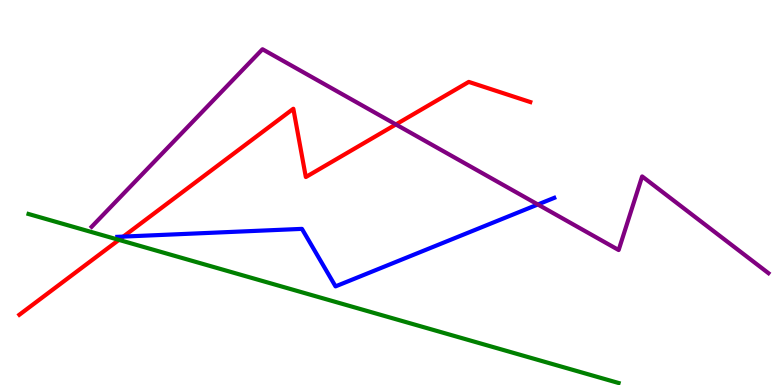[{'lines': ['blue', 'red'], 'intersections': [{'x': 1.59, 'y': 3.85}]}, {'lines': ['green', 'red'], 'intersections': [{'x': 1.53, 'y': 3.77}]}, {'lines': ['purple', 'red'], 'intersections': [{'x': 5.11, 'y': 6.77}]}, {'lines': ['blue', 'green'], 'intersections': []}, {'lines': ['blue', 'purple'], 'intersections': [{'x': 6.94, 'y': 4.69}]}, {'lines': ['green', 'purple'], 'intersections': []}]